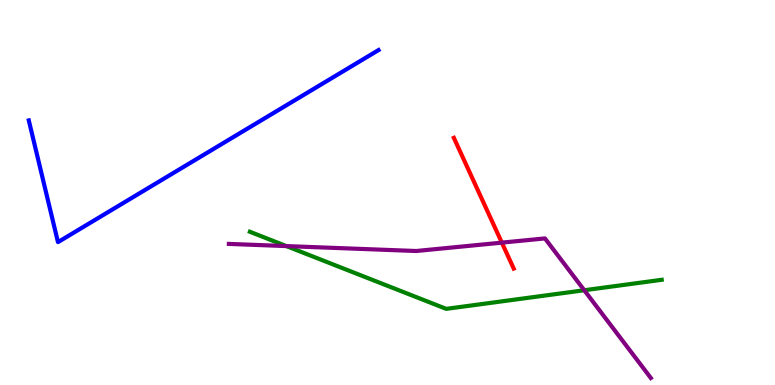[{'lines': ['blue', 'red'], 'intersections': []}, {'lines': ['green', 'red'], 'intersections': []}, {'lines': ['purple', 'red'], 'intersections': [{'x': 6.48, 'y': 3.7}]}, {'lines': ['blue', 'green'], 'intersections': []}, {'lines': ['blue', 'purple'], 'intersections': []}, {'lines': ['green', 'purple'], 'intersections': [{'x': 3.69, 'y': 3.61}, {'x': 7.54, 'y': 2.46}]}]